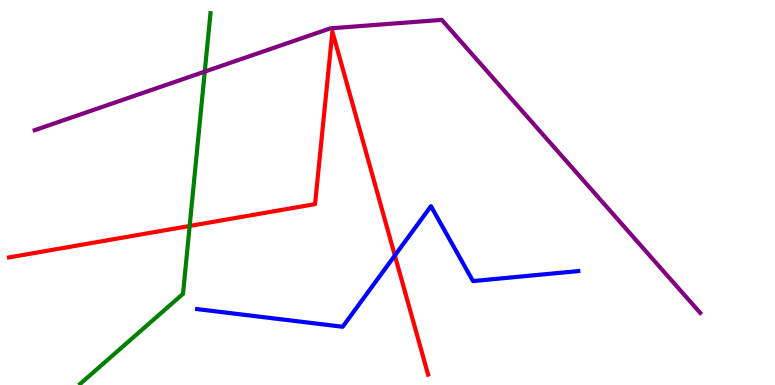[{'lines': ['blue', 'red'], 'intersections': [{'x': 5.09, 'y': 3.36}]}, {'lines': ['green', 'red'], 'intersections': [{'x': 2.45, 'y': 4.13}]}, {'lines': ['purple', 'red'], 'intersections': []}, {'lines': ['blue', 'green'], 'intersections': []}, {'lines': ['blue', 'purple'], 'intersections': []}, {'lines': ['green', 'purple'], 'intersections': [{'x': 2.64, 'y': 8.14}]}]